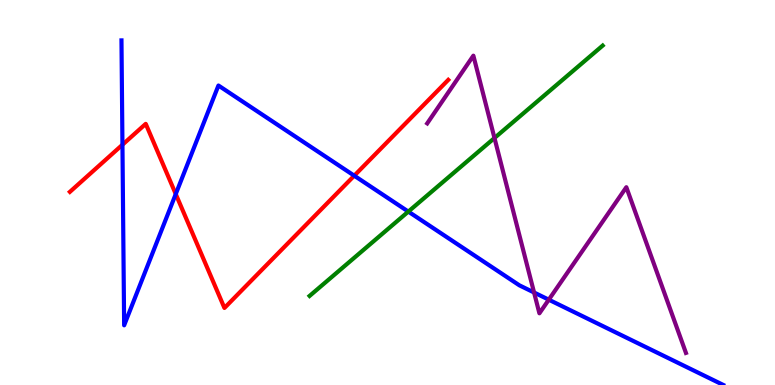[{'lines': ['blue', 'red'], 'intersections': [{'x': 1.58, 'y': 6.24}, {'x': 2.27, 'y': 4.96}, {'x': 4.57, 'y': 5.44}]}, {'lines': ['green', 'red'], 'intersections': []}, {'lines': ['purple', 'red'], 'intersections': []}, {'lines': ['blue', 'green'], 'intersections': [{'x': 5.27, 'y': 4.5}]}, {'lines': ['blue', 'purple'], 'intersections': [{'x': 6.89, 'y': 2.4}, {'x': 7.08, 'y': 2.22}]}, {'lines': ['green', 'purple'], 'intersections': [{'x': 6.38, 'y': 6.42}]}]